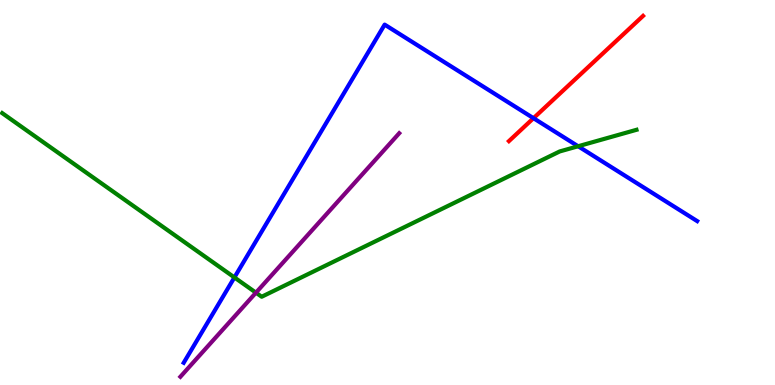[{'lines': ['blue', 'red'], 'intersections': [{'x': 6.88, 'y': 6.93}]}, {'lines': ['green', 'red'], 'intersections': []}, {'lines': ['purple', 'red'], 'intersections': []}, {'lines': ['blue', 'green'], 'intersections': [{'x': 3.02, 'y': 2.79}, {'x': 7.46, 'y': 6.2}]}, {'lines': ['blue', 'purple'], 'intersections': []}, {'lines': ['green', 'purple'], 'intersections': [{'x': 3.3, 'y': 2.4}]}]